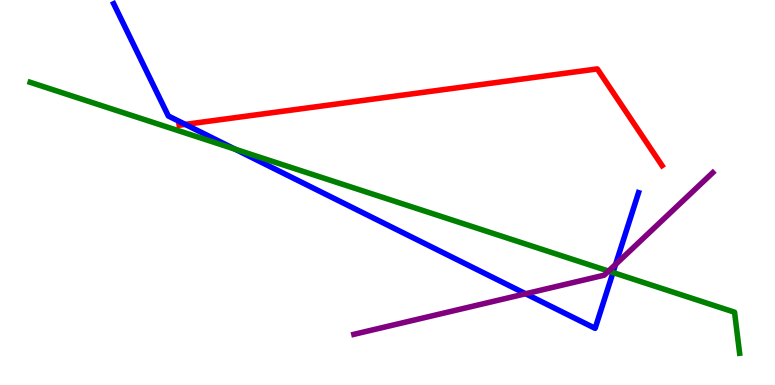[{'lines': ['blue', 'red'], 'intersections': [{'x': 2.39, 'y': 6.77}]}, {'lines': ['green', 'red'], 'intersections': []}, {'lines': ['purple', 'red'], 'intersections': []}, {'lines': ['blue', 'green'], 'intersections': [{'x': 3.03, 'y': 6.13}, {'x': 7.91, 'y': 2.92}]}, {'lines': ['blue', 'purple'], 'intersections': [{'x': 6.78, 'y': 2.37}, {'x': 7.94, 'y': 3.13}]}, {'lines': ['green', 'purple'], 'intersections': [{'x': 7.85, 'y': 2.96}]}]